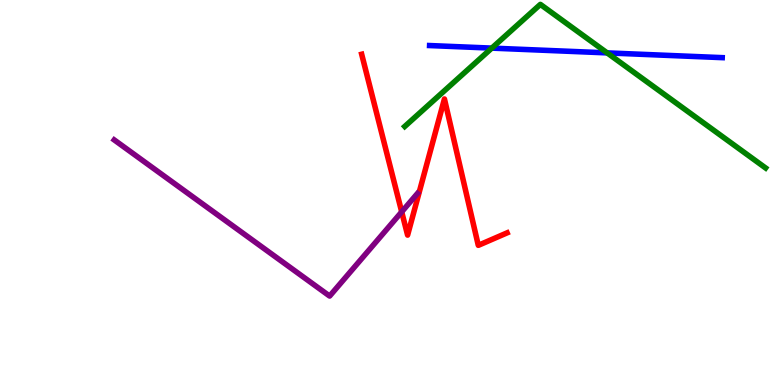[{'lines': ['blue', 'red'], 'intersections': []}, {'lines': ['green', 'red'], 'intersections': []}, {'lines': ['purple', 'red'], 'intersections': [{'x': 5.18, 'y': 4.5}]}, {'lines': ['blue', 'green'], 'intersections': [{'x': 6.35, 'y': 8.75}, {'x': 7.83, 'y': 8.63}]}, {'lines': ['blue', 'purple'], 'intersections': []}, {'lines': ['green', 'purple'], 'intersections': []}]